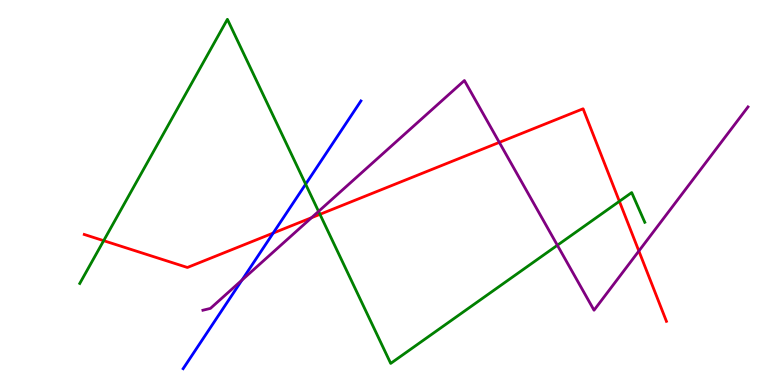[{'lines': ['blue', 'red'], 'intersections': [{'x': 3.52, 'y': 3.95}]}, {'lines': ['green', 'red'], 'intersections': [{'x': 1.34, 'y': 3.75}, {'x': 4.13, 'y': 4.43}, {'x': 7.99, 'y': 4.77}]}, {'lines': ['purple', 'red'], 'intersections': [{'x': 4.02, 'y': 4.35}, {'x': 6.44, 'y': 6.3}, {'x': 8.24, 'y': 3.48}]}, {'lines': ['blue', 'green'], 'intersections': [{'x': 3.94, 'y': 5.22}]}, {'lines': ['blue', 'purple'], 'intersections': [{'x': 3.12, 'y': 2.72}]}, {'lines': ['green', 'purple'], 'intersections': [{'x': 4.11, 'y': 4.51}, {'x': 7.19, 'y': 3.63}]}]